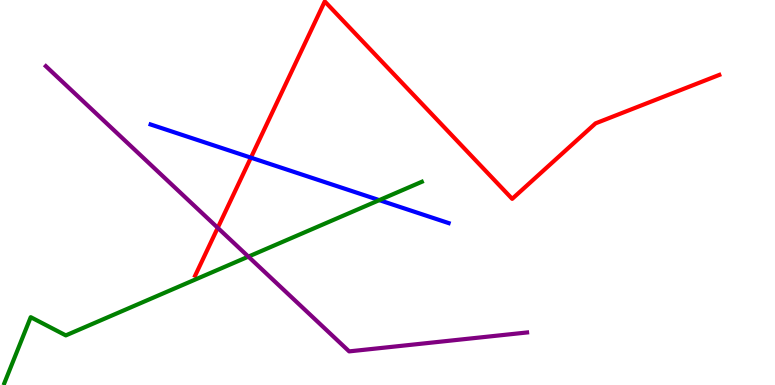[{'lines': ['blue', 'red'], 'intersections': [{'x': 3.24, 'y': 5.9}]}, {'lines': ['green', 'red'], 'intersections': []}, {'lines': ['purple', 'red'], 'intersections': [{'x': 2.81, 'y': 4.08}]}, {'lines': ['blue', 'green'], 'intersections': [{'x': 4.89, 'y': 4.8}]}, {'lines': ['blue', 'purple'], 'intersections': []}, {'lines': ['green', 'purple'], 'intersections': [{'x': 3.2, 'y': 3.33}]}]